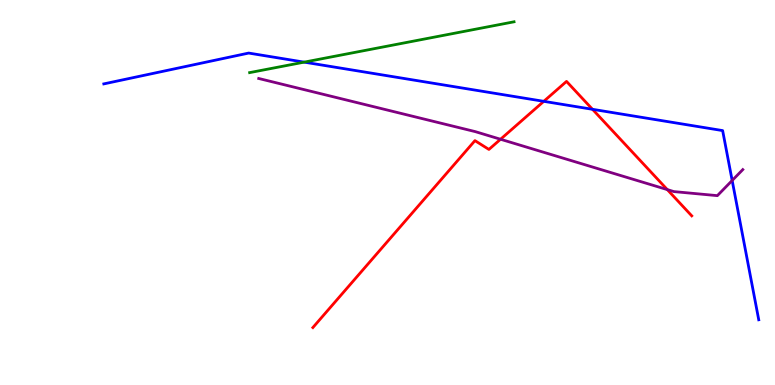[{'lines': ['blue', 'red'], 'intersections': [{'x': 7.02, 'y': 7.37}, {'x': 7.65, 'y': 7.16}]}, {'lines': ['green', 'red'], 'intersections': []}, {'lines': ['purple', 'red'], 'intersections': [{'x': 6.46, 'y': 6.38}, {'x': 8.61, 'y': 5.08}]}, {'lines': ['blue', 'green'], 'intersections': [{'x': 3.92, 'y': 8.39}]}, {'lines': ['blue', 'purple'], 'intersections': [{'x': 9.45, 'y': 5.31}]}, {'lines': ['green', 'purple'], 'intersections': []}]